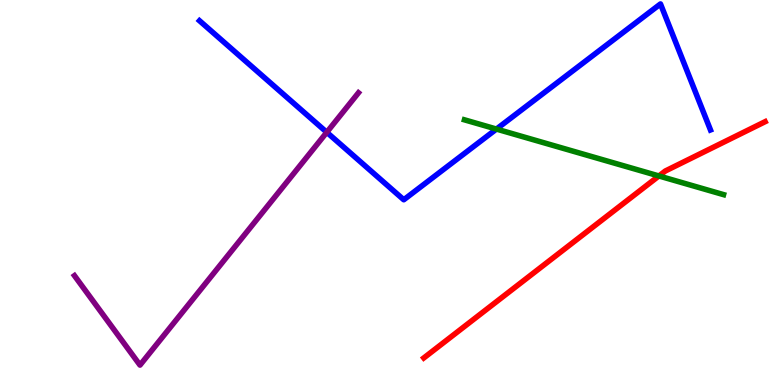[{'lines': ['blue', 'red'], 'intersections': []}, {'lines': ['green', 'red'], 'intersections': [{'x': 8.5, 'y': 5.43}]}, {'lines': ['purple', 'red'], 'intersections': []}, {'lines': ['blue', 'green'], 'intersections': [{'x': 6.41, 'y': 6.65}]}, {'lines': ['blue', 'purple'], 'intersections': [{'x': 4.22, 'y': 6.56}]}, {'lines': ['green', 'purple'], 'intersections': []}]